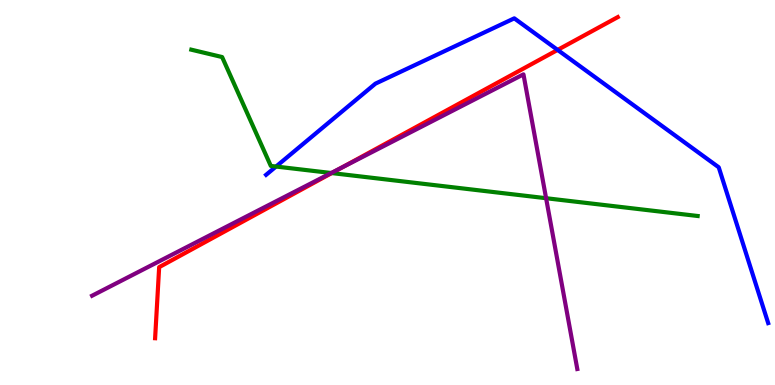[{'lines': ['blue', 'red'], 'intersections': [{'x': 7.2, 'y': 8.7}]}, {'lines': ['green', 'red'], 'intersections': [{'x': 4.28, 'y': 5.5}]}, {'lines': ['purple', 'red'], 'intersections': [{'x': 4.41, 'y': 5.65}]}, {'lines': ['blue', 'green'], 'intersections': [{'x': 3.56, 'y': 5.67}]}, {'lines': ['blue', 'purple'], 'intersections': []}, {'lines': ['green', 'purple'], 'intersections': [{'x': 4.27, 'y': 5.51}, {'x': 7.05, 'y': 4.85}]}]